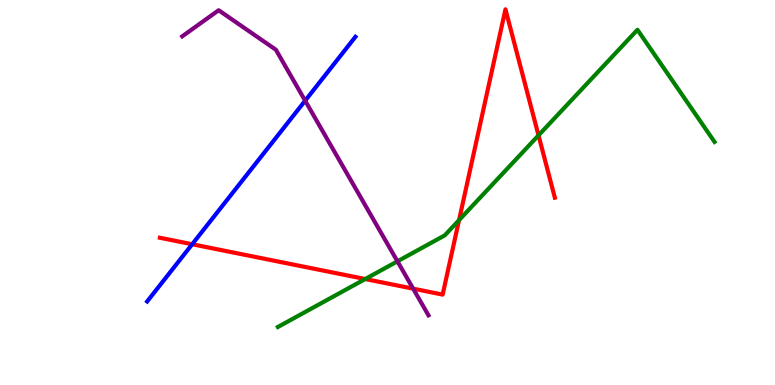[{'lines': ['blue', 'red'], 'intersections': [{'x': 2.48, 'y': 3.66}]}, {'lines': ['green', 'red'], 'intersections': [{'x': 4.71, 'y': 2.75}, {'x': 5.92, 'y': 4.28}, {'x': 6.95, 'y': 6.48}]}, {'lines': ['purple', 'red'], 'intersections': [{'x': 5.33, 'y': 2.5}]}, {'lines': ['blue', 'green'], 'intersections': []}, {'lines': ['blue', 'purple'], 'intersections': [{'x': 3.94, 'y': 7.38}]}, {'lines': ['green', 'purple'], 'intersections': [{'x': 5.13, 'y': 3.21}]}]